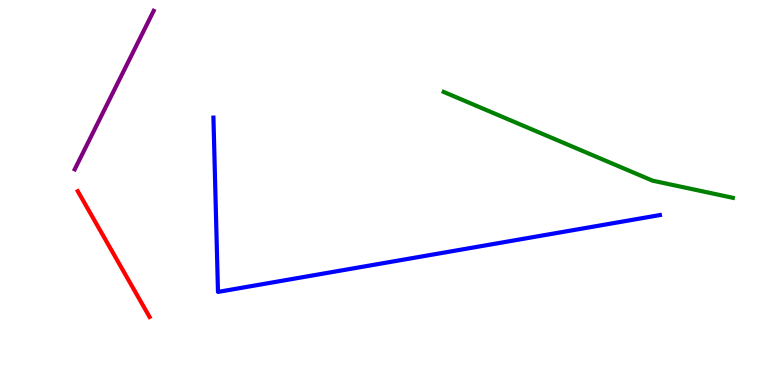[{'lines': ['blue', 'red'], 'intersections': []}, {'lines': ['green', 'red'], 'intersections': []}, {'lines': ['purple', 'red'], 'intersections': []}, {'lines': ['blue', 'green'], 'intersections': []}, {'lines': ['blue', 'purple'], 'intersections': []}, {'lines': ['green', 'purple'], 'intersections': []}]